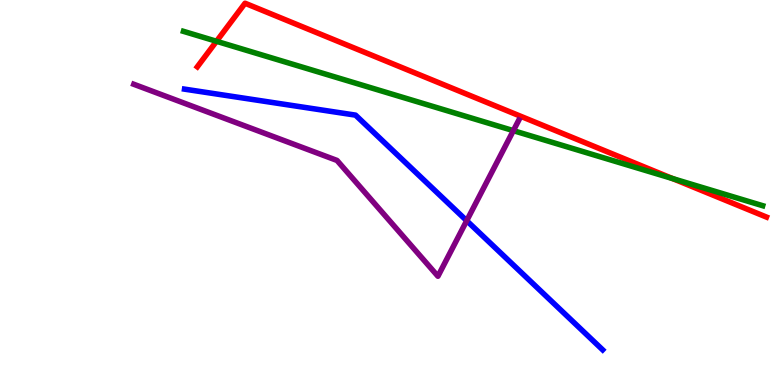[{'lines': ['blue', 'red'], 'intersections': []}, {'lines': ['green', 'red'], 'intersections': [{'x': 2.79, 'y': 8.93}, {'x': 8.68, 'y': 5.36}]}, {'lines': ['purple', 'red'], 'intersections': []}, {'lines': ['blue', 'green'], 'intersections': []}, {'lines': ['blue', 'purple'], 'intersections': [{'x': 6.02, 'y': 4.27}]}, {'lines': ['green', 'purple'], 'intersections': [{'x': 6.62, 'y': 6.61}]}]